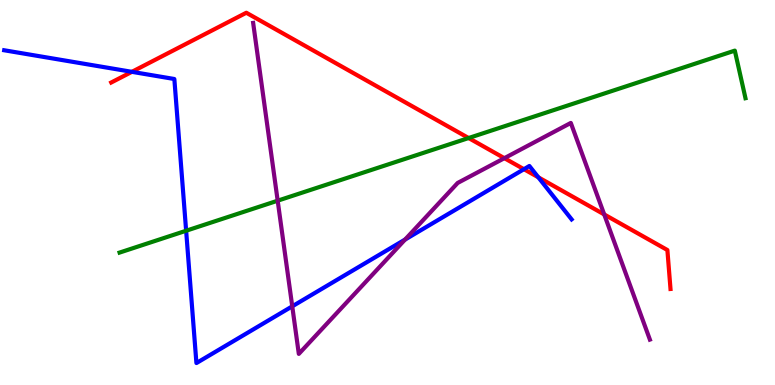[{'lines': ['blue', 'red'], 'intersections': [{'x': 1.7, 'y': 8.13}, {'x': 6.76, 'y': 5.61}, {'x': 6.95, 'y': 5.39}]}, {'lines': ['green', 'red'], 'intersections': [{'x': 6.05, 'y': 6.41}]}, {'lines': ['purple', 'red'], 'intersections': [{'x': 6.51, 'y': 5.89}, {'x': 7.8, 'y': 4.43}]}, {'lines': ['blue', 'green'], 'intersections': [{'x': 2.4, 'y': 4.01}]}, {'lines': ['blue', 'purple'], 'intersections': [{'x': 3.77, 'y': 2.04}, {'x': 5.23, 'y': 3.78}]}, {'lines': ['green', 'purple'], 'intersections': [{'x': 3.58, 'y': 4.79}]}]